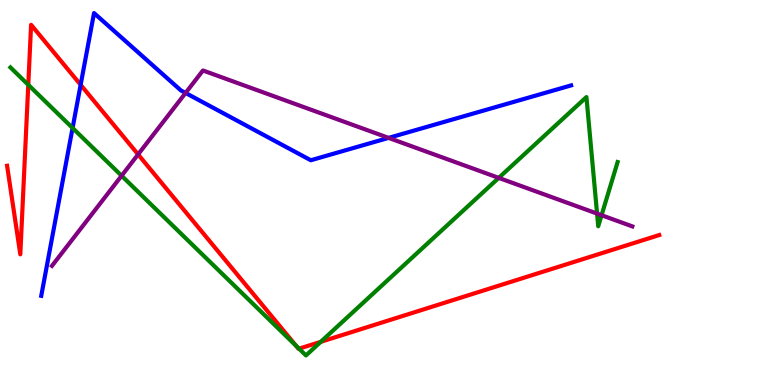[{'lines': ['blue', 'red'], 'intersections': [{'x': 1.04, 'y': 7.8}]}, {'lines': ['green', 'red'], 'intersections': [{'x': 0.365, 'y': 7.8}, {'x': 3.82, 'y': 1.02}, {'x': 3.86, 'y': 0.943}, {'x': 4.14, 'y': 1.12}]}, {'lines': ['purple', 'red'], 'intersections': [{'x': 1.78, 'y': 5.99}]}, {'lines': ['blue', 'green'], 'intersections': [{'x': 0.937, 'y': 6.68}]}, {'lines': ['blue', 'purple'], 'intersections': [{'x': 2.39, 'y': 7.59}, {'x': 5.01, 'y': 6.42}]}, {'lines': ['green', 'purple'], 'intersections': [{'x': 1.57, 'y': 5.43}, {'x': 6.44, 'y': 5.38}, {'x': 7.7, 'y': 4.45}, {'x': 7.76, 'y': 4.41}]}]